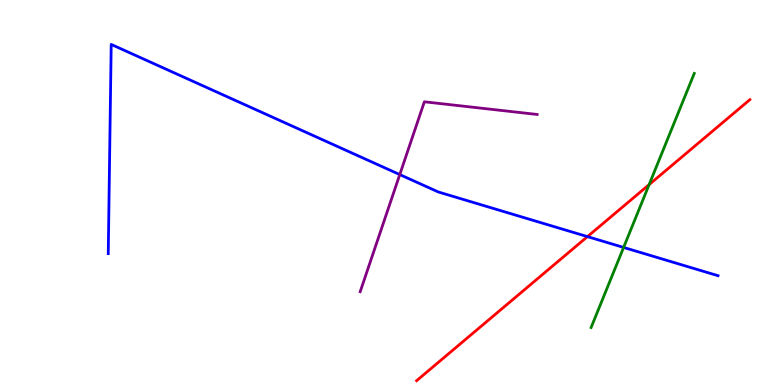[{'lines': ['blue', 'red'], 'intersections': [{'x': 7.58, 'y': 3.85}]}, {'lines': ['green', 'red'], 'intersections': [{'x': 8.38, 'y': 5.2}]}, {'lines': ['purple', 'red'], 'intersections': []}, {'lines': ['blue', 'green'], 'intersections': [{'x': 8.05, 'y': 3.57}]}, {'lines': ['blue', 'purple'], 'intersections': [{'x': 5.16, 'y': 5.47}]}, {'lines': ['green', 'purple'], 'intersections': []}]